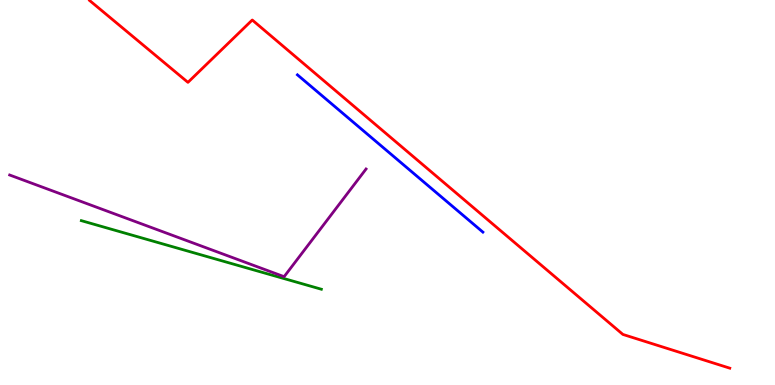[{'lines': ['blue', 'red'], 'intersections': []}, {'lines': ['green', 'red'], 'intersections': []}, {'lines': ['purple', 'red'], 'intersections': []}, {'lines': ['blue', 'green'], 'intersections': []}, {'lines': ['blue', 'purple'], 'intersections': []}, {'lines': ['green', 'purple'], 'intersections': []}]